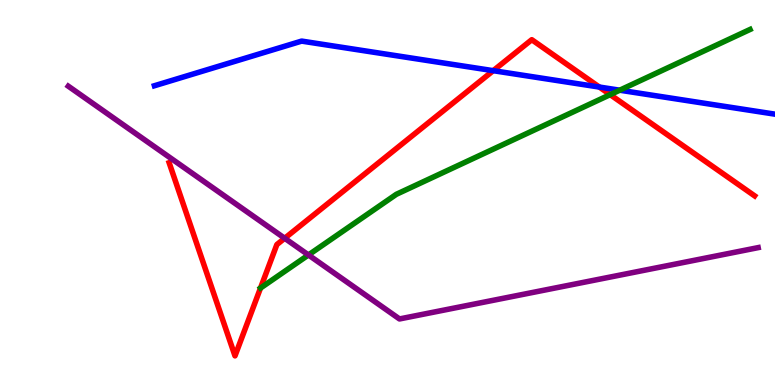[{'lines': ['blue', 'red'], 'intersections': [{'x': 6.36, 'y': 8.16}, {'x': 7.73, 'y': 7.74}]}, {'lines': ['green', 'red'], 'intersections': [{'x': 3.36, 'y': 2.52}, {'x': 7.87, 'y': 7.54}]}, {'lines': ['purple', 'red'], 'intersections': [{'x': 3.67, 'y': 3.81}]}, {'lines': ['blue', 'green'], 'intersections': [{'x': 8.0, 'y': 7.66}]}, {'lines': ['blue', 'purple'], 'intersections': []}, {'lines': ['green', 'purple'], 'intersections': [{'x': 3.98, 'y': 3.38}]}]